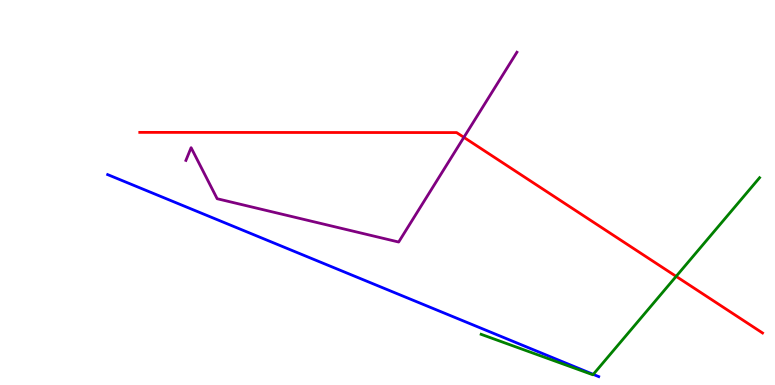[{'lines': ['blue', 'red'], 'intersections': []}, {'lines': ['green', 'red'], 'intersections': [{'x': 8.72, 'y': 2.82}]}, {'lines': ['purple', 'red'], 'intersections': [{'x': 5.99, 'y': 6.43}]}, {'lines': ['blue', 'green'], 'intersections': [{'x': 7.66, 'y': 0.276}]}, {'lines': ['blue', 'purple'], 'intersections': []}, {'lines': ['green', 'purple'], 'intersections': []}]